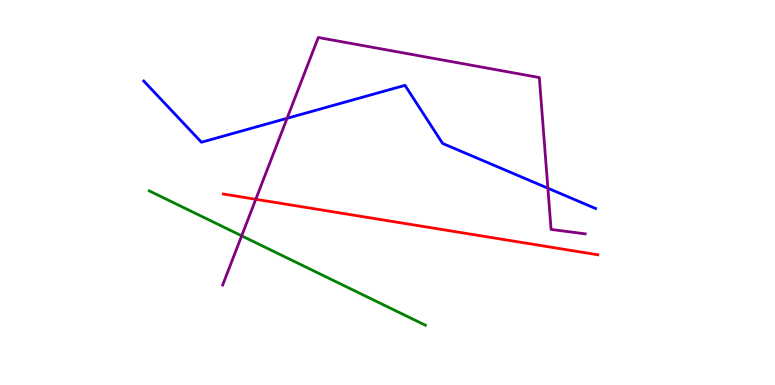[{'lines': ['blue', 'red'], 'intersections': []}, {'lines': ['green', 'red'], 'intersections': []}, {'lines': ['purple', 'red'], 'intersections': [{'x': 3.3, 'y': 4.82}]}, {'lines': ['blue', 'green'], 'intersections': []}, {'lines': ['blue', 'purple'], 'intersections': [{'x': 3.7, 'y': 6.93}, {'x': 7.07, 'y': 5.11}]}, {'lines': ['green', 'purple'], 'intersections': [{'x': 3.12, 'y': 3.87}]}]